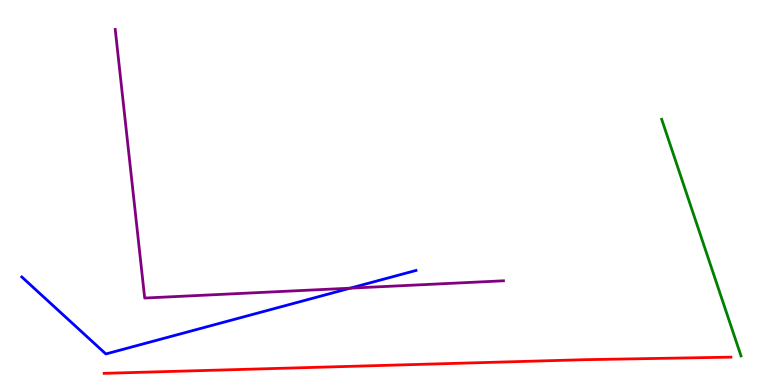[{'lines': ['blue', 'red'], 'intersections': []}, {'lines': ['green', 'red'], 'intersections': []}, {'lines': ['purple', 'red'], 'intersections': []}, {'lines': ['blue', 'green'], 'intersections': []}, {'lines': ['blue', 'purple'], 'intersections': [{'x': 4.52, 'y': 2.52}]}, {'lines': ['green', 'purple'], 'intersections': []}]